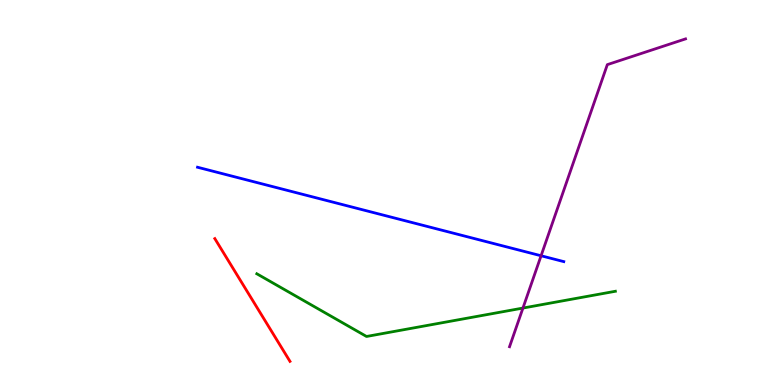[{'lines': ['blue', 'red'], 'intersections': []}, {'lines': ['green', 'red'], 'intersections': []}, {'lines': ['purple', 'red'], 'intersections': []}, {'lines': ['blue', 'green'], 'intersections': []}, {'lines': ['blue', 'purple'], 'intersections': [{'x': 6.98, 'y': 3.36}]}, {'lines': ['green', 'purple'], 'intersections': [{'x': 6.75, 'y': 2.0}]}]